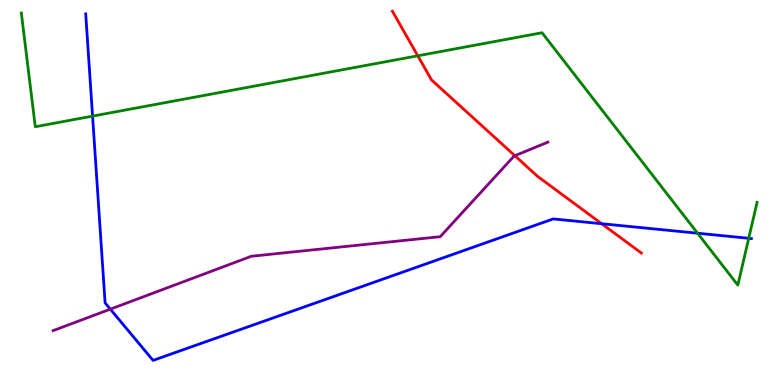[{'lines': ['blue', 'red'], 'intersections': [{'x': 7.76, 'y': 4.19}]}, {'lines': ['green', 'red'], 'intersections': [{'x': 5.39, 'y': 8.55}]}, {'lines': ['purple', 'red'], 'intersections': [{'x': 6.64, 'y': 5.96}]}, {'lines': ['blue', 'green'], 'intersections': [{'x': 1.19, 'y': 6.98}, {'x': 9.0, 'y': 3.94}, {'x': 9.66, 'y': 3.81}]}, {'lines': ['blue', 'purple'], 'intersections': [{'x': 1.42, 'y': 1.97}]}, {'lines': ['green', 'purple'], 'intersections': []}]